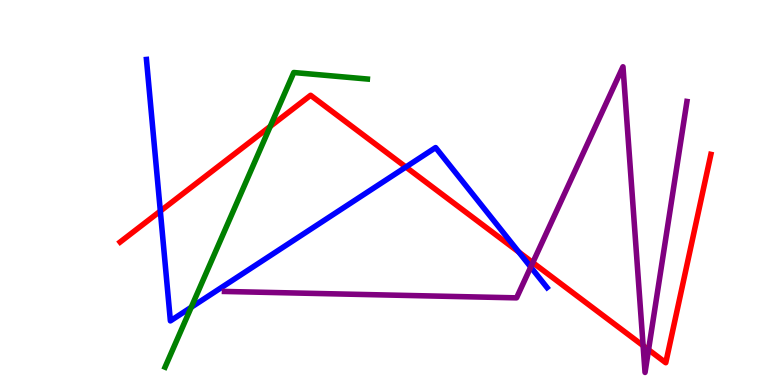[{'lines': ['blue', 'red'], 'intersections': [{'x': 2.07, 'y': 4.52}, {'x': 5.24, 'y': 5.66}, {'x': 6.69, 'y': 3.45}]}, {'lines': ['green', 'red'], 'intersections': [{'x': 3.49, 'y': 6.72}]}, {'lines': ['purple', 'red'], 'intersections': [{'x': 6.87, 'y': 3.18}, {'x': 8.3, 'y': 1.02}, {'x': 8.37, 'y': 0.916}]}, {'lines': ['blue', 'green'], 'intersections': [{'x': 2.47, 'y': 2.02}]}, {'lines': ['blue', 'purple'], 'intersections': [{'x': 6.85, 'y': 3.06}]}, {'lines': ['green', 'purple'], 'intersections': []}]